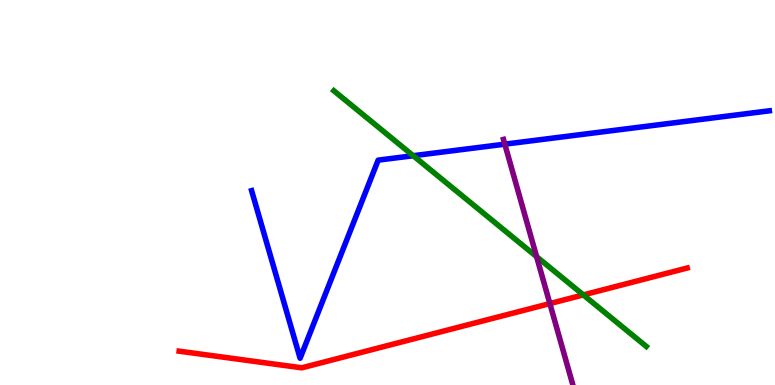[{'lines': ['blue', 'red'], 'intersections': []}, {'lines': ['green', 'red'], 'intersections': [{'x': 7.53, 'y': 2.34}]}, {'lines': ['purple', 'red'], 'intersections': [{'x': 7.09, 'y': 2.11}]}, {'lines': ['blue', 'green'], 'intersections': [{'x': 5.33, 'y': 5.96}]}, {'lines': ['blue', 'purple'], 'intersections': [{'x': 6.51, 'y': 6.26}]}, {'lines': ['green', 'purple'], 'intersections': [{'x': 6.92, 'y': 3.33}]}]